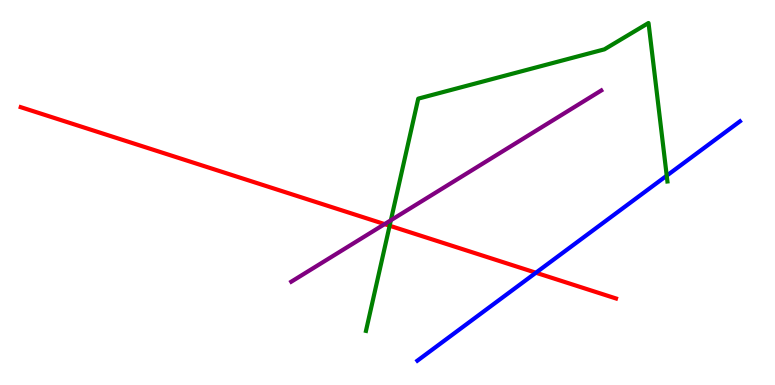[{'lines': ['blue', 'red'], 'intersections': [{'x': 6.91, 'y': 2.92}]}, {'lines': ['green', 'red'], 'intersections': [{'x': 5.03, 'y': 4.14}]}, {'lines': ['purple', 'red'], 'intersections': [{'x': 4.96, 'y': 4.18}]}, {'lines': ['blue', 'green'], 'intersections': [{'x': 8.6, 'y': 5.44}]}, {'lines': ['blue', 'purple'], 'intersections': []}, {'lines': ['green', 'purple'], 'intersections': [{'x': 5.04, 'y': 4.28}]}]